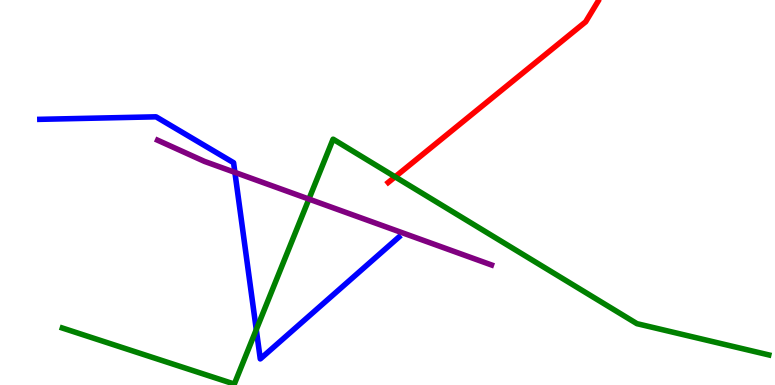[{'lines': ['blue', 'red'], 'intersections': []}, {'lines': ['green', 'red'], 'intersections': [{'x': 5.1, 'y': 5.41}]}, {'lines': ['purple', 'red'], 'intersections': []}, {'lines': ['blue', 'green'], 'intersections': [{'x': 3.31, 'y': 1.44}]}, {'lines': ['blue', 'purple'], 'intersections': [{'x': 3.03, 'y': 5.52}]}, {'lines': ['green', 'purple'], 'intersections': [{'x': 3.99, 'y': 4.83}]}]